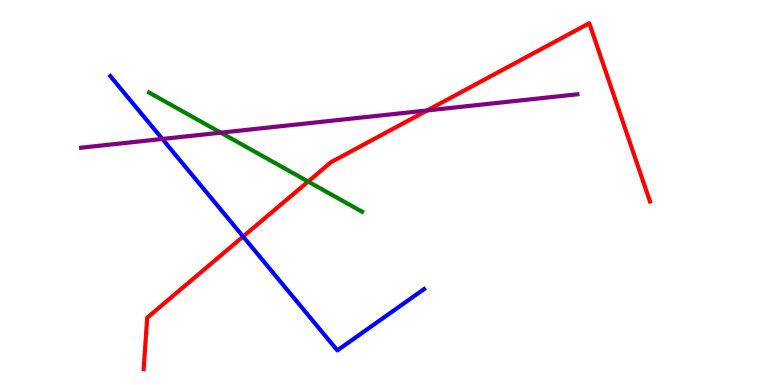[{'lines': ['blue', 'red'], 'intersections': [{'x': 3.14, 'y': 3.86}]}, {'lines': ['green', 'red'], 'intersections': [{'x': 3.98, 'y': 5.28}]}, {'lines': ['purple', 'red'], 'intersections': [{'x': 5.51, 'y': 7.13}]}, {'lines': ['blue', 'green'], 'intersections': []}, {'lines': ['blue', 'purple'], 'intersections': [{'x': 2.09, 'y': 6.39}]}, {'lines': ['green', 'purple'], 'intersections': [{'x': 2.85, 'y': 6.55}]}]